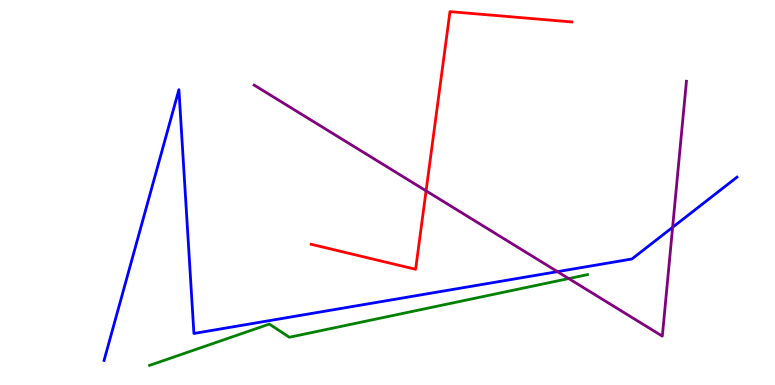[{'lines': ['blue', 'red'], 'intersections': []}, {'lines': ['green', 'red'], 'intersections': []}, {'lines': ['purple', 'red'], 'intersections': [{'x': 5.5, 'y': 5.04}]}, {'lines': ['blue', 'green'], 'intersections': []}, {'lines': ['blue', 'purple'], 'intersections': [{'x': 7.19, 'y': 2.94}, {'x': 8.68, 'y': 4.1}]}, {'lines': ['green', 'purple'], 'intersections': [{'x': 7.34, 'y': 2.76}]}]